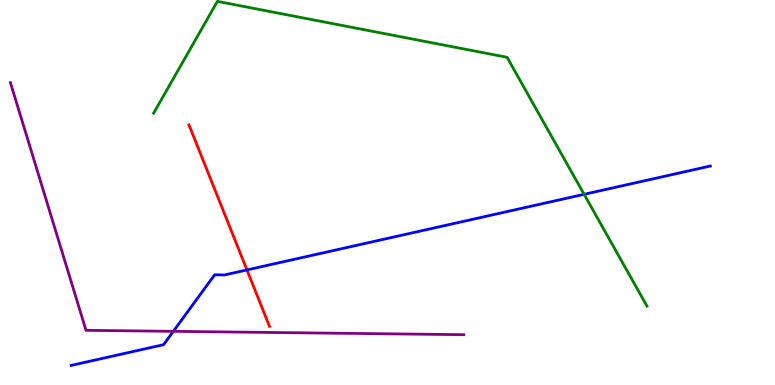[{'lines': ['blue', 'red'], 'intersections': [{'x': 3.19, 'y': 2.99}]}, {'lines': ['green', 'red'], 'intersections': []}, {'lines': ['purple', 'red'], 'intersections': []}, {'lines': ['blue', 'green'], 'intersections': [{'x': 7.54, 'y': 4.95}]}, {'lines': ['blue', 'purple'], 'intersections': [{'x': 2.24, 'y': 1.39}]}, {'lines': ['green', 'purple'], 'intersections': []}]